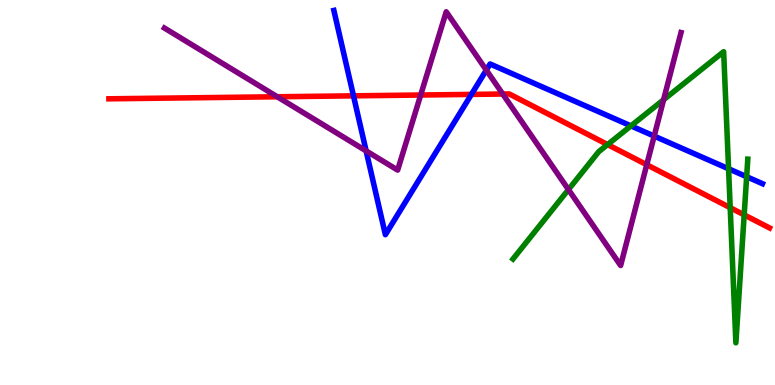[{'lines': ['blue', 'red'], 'intersections': [{'x': 4.56, 'y': 7.51}, {'x': 6.08, 'y': 7.55}]}, {'lines': ['green', 'red'], 'intersections': [{'x': 7.84, 'y': 6.24}, {'x': 9.42, 'y': 4.61}, {'x': 9.6, 'y': 4.42}]}, {'lines': ['purple', 'red'], 'intersections': [{'x': 3.58, 'y': 7.49}, {'x': 5.43, 'y': 7.53}, {'x': 6.49, 'y': 7.56}, {'x': 8.35, 'y': 5.72}]}, {'lines': ['blue', 'green'], 'intersections': [{'x': 8.14, 'y': 6.73}, {'x': 9.4, 'y': 5.62}, {'x': 9.63, 'y': 5.41}]}, {'lines': ['blue', 'purple'], 'intersections': [{'x': 4.72, 'y': 6.08}, {'x': 6.28, 'y': 8.18}, {'x': 8.44, 'y': 6.47}]}, {'lines': ['green', 'purple'], 'intersections': [{'x': 7.33, 'y': 5.08}, {'x': 8.56, 'y': 7.41}]}]